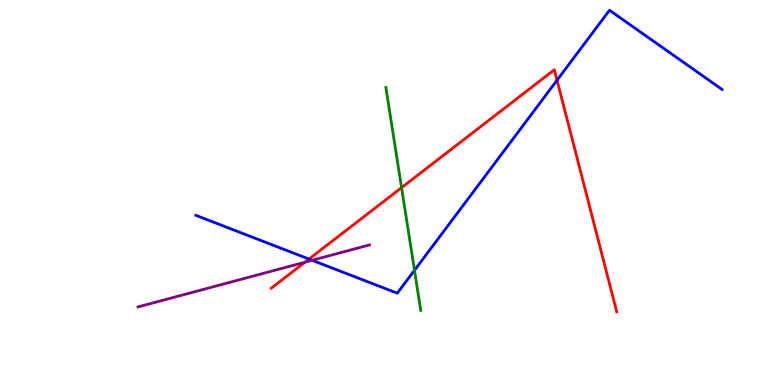[{'lines': ['blue', 'red'], 'intersections': [{'x': 3.99, 'y': 3.27}, {'x': 7.19, 'y': 7.92}]}, {'lines': ['green', 'red'], 'intersections': [{'x': 5.18, 'y': 5.13}]}, {'lines': ['purple', 'red'], 'intersections': [{'x': 3.93, 'y': 3.19}]}, {'lines': ['blue', 'green'], 'intersections': [{'x': 5.35, 'y': 2.98}]}, {'lines': ['blue', 'purple'], 'intersections': [{'x': 4.03, 'y': 3.24}]}, {'lines': ['green', 'purple'], 'intersections': []}]